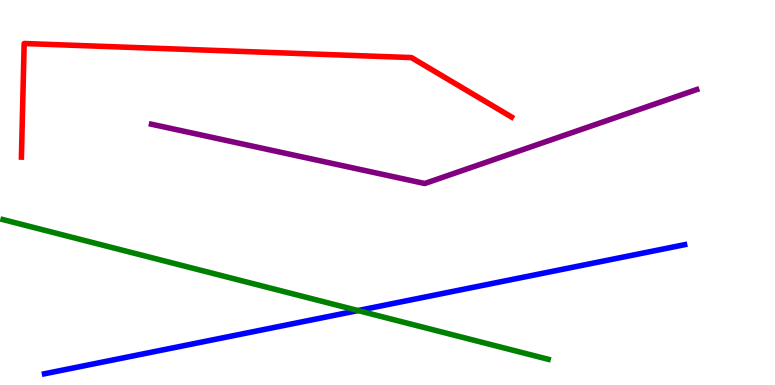[{'lines': ['blue', 'red'], 'intersections': []}, {'lines': ['green', 'red'], 'intersections': []}, {'lines': ['purple', 'red'], 'intersections': []}, {'lines': ['blue', 'green'], 'intersections': [{'x': 4.62, 'y': 1.93}]}, {'lines': ['blue', 'purple'], 'intersections': []}, {'lines': ['green', 'purple'], 'intersections': []}]